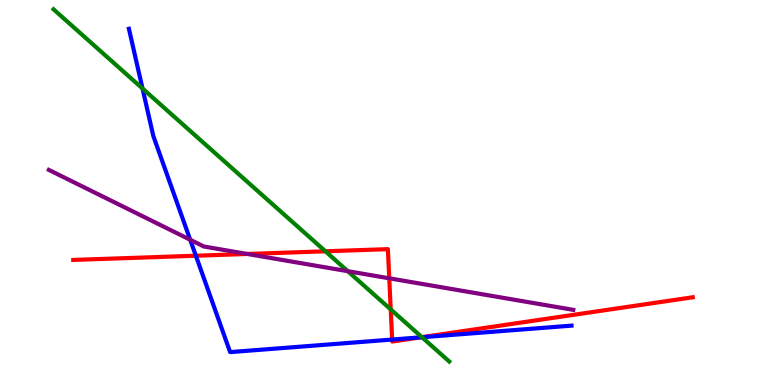[{'lines': ['blue', 'red'], 'intersections': [{'x': 2.53, 'y': 3.36}, {'x': 5.06, 'y': 1.18}, {'x': 5.43, 'y': 1.24}]}, {'lines': ['green', 'red'], 'intersections': [{'x': 4.2, 'y': 3.47}, {'x': 5.04, 'y': 1.96}, {'x': 5.44, 'y': 1.24}]}, {'lines': ['purple', 'red'], 'intersections': [{'x': 3.19, 'y': 3.4}, {'x': 5.02, 'y': 2.77}]}, {'lines': ['blue', 'green'], 'intersections': [{'x': 1.84, 'y': 7.7}, {'x': 5.45, 'y': 1.24}]}, {'lines': ['blue', 'purple'], 'intersections': [{'x': 2.45, 'y': 3.77}]}, {'lines': ['green', 'purple'], 'intersections': [{'x': 4.49, 'y': 2.96}]}]